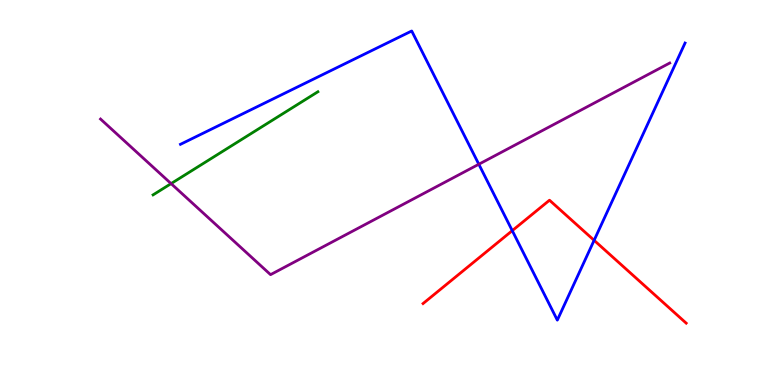[{'lines': ['blue', 'red'], 'intersections': [{'x': 6.61, 'y': 4.01}, {'x': 7.67, 'y': 3.76}]}, {'lines': ['green', 'red'], 'intersections': []}, {'lines': ['purple', 'red'], 'intersections': []}, {'lines': ['blue', 'green'], 'intersections': []}, {'lines': ['blue', 'purple'], 'intersections': [{'x': 6.18, 'y': 5.73}]}, {'lines': ['green', 'purple'], 'intersections': [{'x': 2.21, 'y': 5.23}]}]